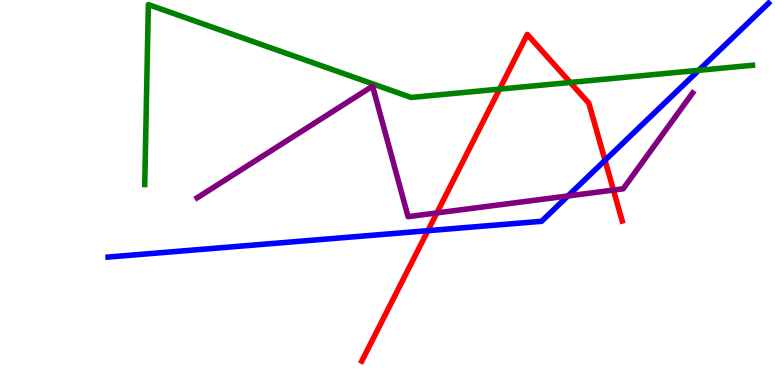[{'lines': ['blue', 'red'], 'intersections': [{'x': 5.52, 'y': 4.01}, {'x': 7.81, 'y': 5.84}]}, {'lines': ['green', 'red'], 'intersections': [{'x': 6.45, 'y': 7.69}, {'x': 7.36, 'y': 7.86}]}, {'lines': ['purple', 'red'], 'intersections': [{'x': 5.64, 'y': 4.47}, {'x': 7.92, 'y': 5.06}]}, {'lines': ['blue', 'green'], 'intersections': [{'x': 9.02, 'y': 8.17}]}, {'lines': ['blue', 'purple'], 'intersections': [{'x': 7.33, 'y': 4.91}]}, {'lines': ['green', 'purple'], 'intersections': []}]